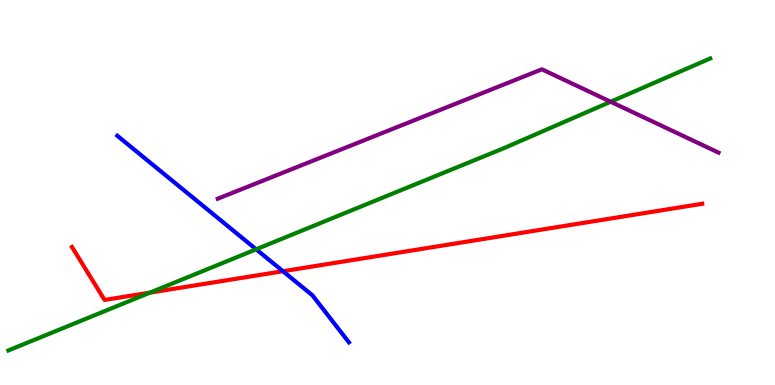[{'lines': ['blue', 'red'], 'intersections': [{'x': 3.65, 'y': 2.96}]}, {'lines': ['green', 'red'], 'intersections': [{'x': 1.94, 'y': 2.4}]}, {'lines': ['purple', 'red'], 'intersections': []}, {'lines': ['blue', 'green'], 'intersections': [{'x': 3.31, 'y': 3.52}]}, {'lines': ['blue', 'purple'], 'intersections': []}, {'lines': ['green', 'purple'], 'intersections': [{'x': 7.88, 'y': 7.36}]}]